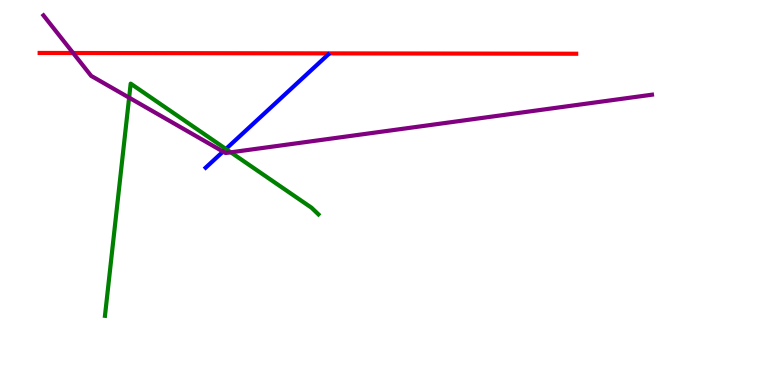[{'lines': ['blue', 'red'], 'intersections': []}, {'lines': ['green', 'red'], 'intersections': []}, {'lines': ['purple', 'red'], 'intersections': [{'x': 0.944, 'y': 8.62}]}, {'lines': ['blue', 'green'], 'intersections': [{'x': 2.91, 'y': 6.13}]}, {'lines': ['blue', 'purple'], 'intersections': [{'x': 2.88, 'y': 6.06}]}, {'lines': ['green', 'purple'], 'intersections': [{'x': 1.67, 'y': 7.46}, {'x': 2.98, 'y': 6.04}]}]